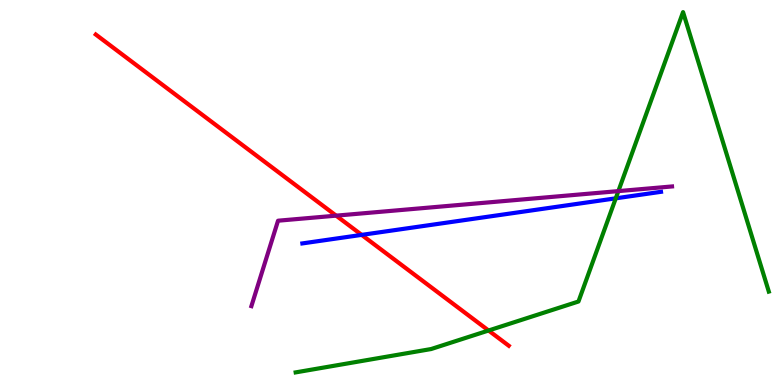[{'lines': ['blue', 'red'], 'intersections': [{'x': 4.67, 'y': 3.9}]}, {'lines': ['green', 'red'], 'intersections': [{'x': 6.3, 'y': 1.42}]}, {'lines': ['purple', 'red'], 'intersections': [{'x': 4.34, 'y': 4.4}]}, {'lines': ['blue', 'green'], 'intersections': [{'x': 7.95, 'y': 4.85}]}, {'lines': ['blue', 'purple'], 'intersections': []}, {'lines': ['green', 'purple'], 'intersections': [{'x': 7.98, 'y': 5.04}]}]